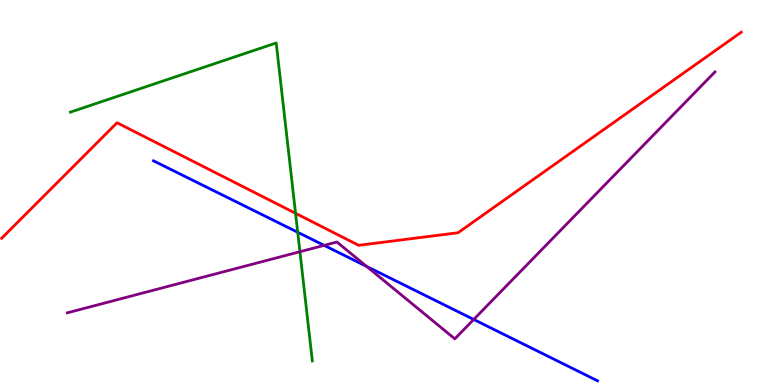[{'lines': ['blue', 'red'], 'intersections': []}, {'lines': ['green', 'red'], 'intersections': [{'x': 3.81, 'y': 4.46}]}, {'lines': ['purple', 'red'], 'intersections': []}, {'lines': ['blue', 'green'], 'intersections': [{'x': 3.84, 'y': 3.97}]}, {'lines': ['blue', 'purple'], 'intersections': [{'x': 4.18, 'y': 3.63}, {'x': 4.73, 'y': 3.08}, {'x': 6.11, 'y': 1.7}]}, {'lines': ['green', 'purple'], 'intersections': [{'x': 3.87, 'y': 3.46}]}]